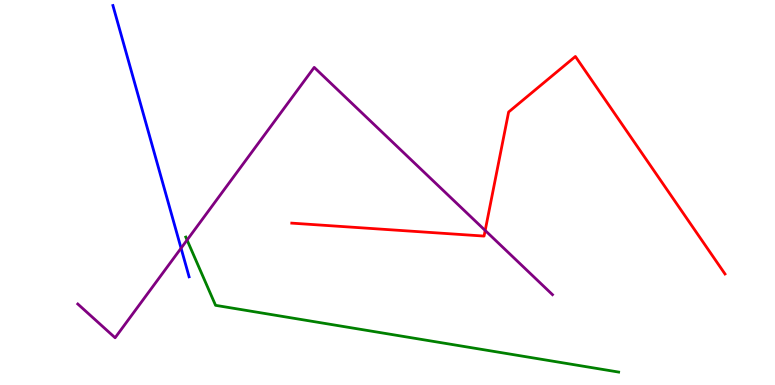[{'lines': ['blue', 'red'], 'intersections': []}, {'lines': ['green', 'red'], 'intersections': []}, {'lines': ['purple', 'red'], 'intersections': [{'x': 6.26, 'y': 4.01}]}, {'lines': ['blue', 'green'], 'intersections': []}, {'lines': ['blue', 'purple'], 'intersections': [{'x': 2.34, 'y': 3.55}]}, {'lines': ['green', 'purple'], 'intersections': [{'x': 2.41, 'y': 3.77}]}]